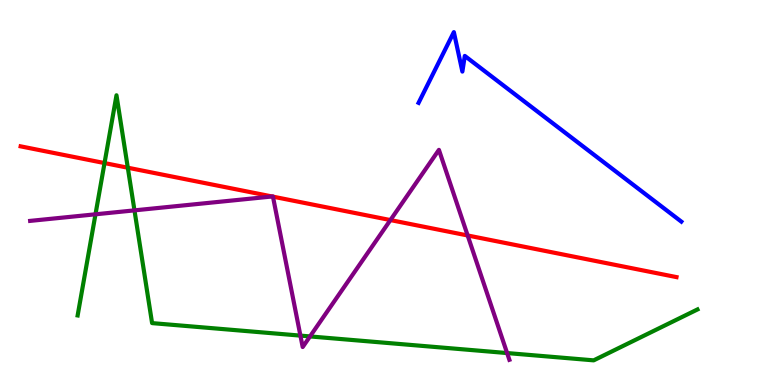[{'lines': ['blue', 'red'], 'intersections': []}, {'lines': ['green', 'red'], 'intersections': [{'x': 1.35, 'y': 5.76}, {'x': 1.65, 'y': 5.64}]}, {'lines': ['purple', 'red'], 'intersections': [{'x': 3.51, 'y': 4.9}, {'x': 3.52, 'y': 4.89}, {'x': 5.04, 'y': 4.28}, {'x': 6.03, 'y': 3.88}]}, {'lines': ['blue', 'green'], 'intersections': []}, {'lines': ['blue', 'purple'], 'intersections': []}, {'lines': ['green', 'purple'], 'intersections': [{'x': 1.23, 'y': 4.43}, {'x': 1.74, 'y': 4.54}, {'x': 3.88, 'y': 1.28}, {'x': 4.0, 'y': 1.26}, {'x': 6.54, 'y': 0.83}]}]